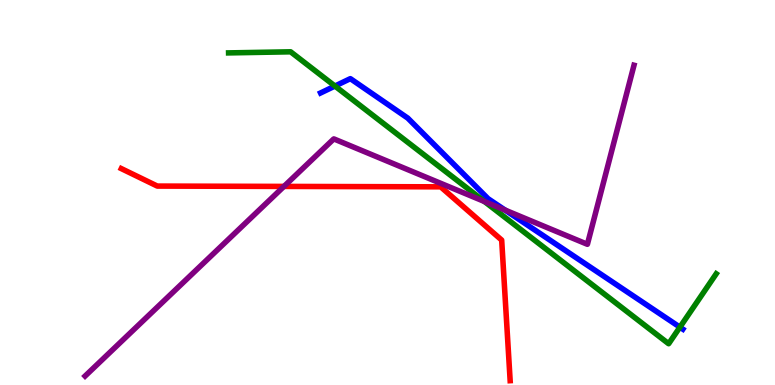[{'lines': ['blue', 'red'], 'intersections': []}, {'lines': ['green', 'red'], 'intersections': []}, {'lines': ['purple', 'red'], 'intersections': [{'x': 3.66, 'y': 5.16}]}, {'lines': ['blue', 'green'], 'intersections': [{'x': 4.32, 'y': 7.77}, {'x': 8.77, 'y': 1.5}]}, {'lines': ['blue', 'purple'], 'intersections': [{'x': 6.52, 'y': 4.54}]}, {'lines': ['green', 'purple'], 'intersections': [{'x': 6.25, 'y': 4.77}]}]